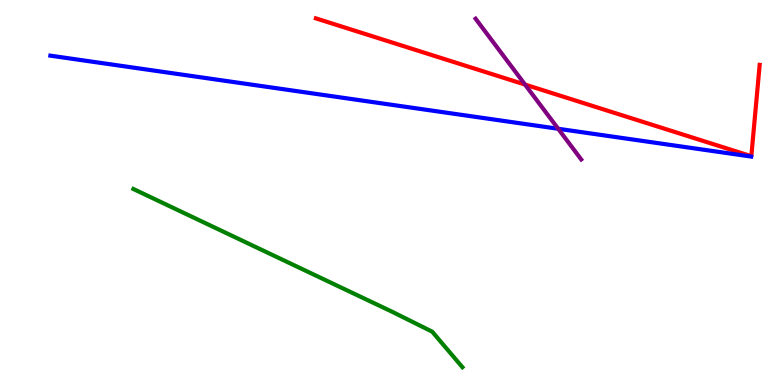[{'lines': ['blue', 'red'], 'intersections': []}, {'lines': ['green', 'red'], 'intersections': []}, {'lines': ['purple', 'red'], 'intersections': [{'x': 6.77, 'y': 7.8}]}, {'lines': ['blue', 'green'], 'intersections': []}, {'lines': ['blue', 'purple'], 'intersections': [{'x': 7.2, 'y': 6.66}]}, {'lines': ['green', 'purple'], 'intersections': []}]